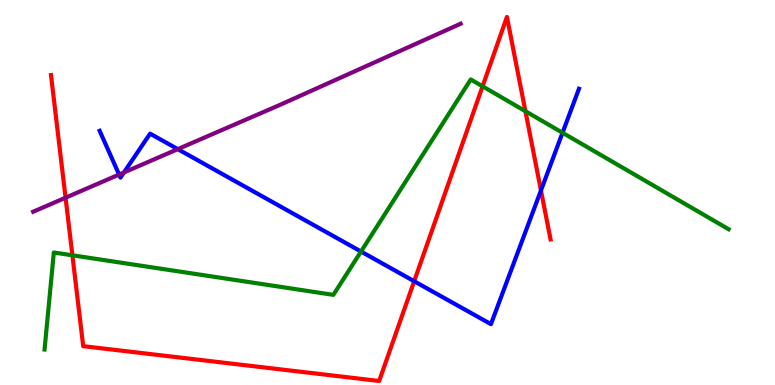[{'lines': ['blue', 'red'], 'intersections': [{'x': 5.34, 'y': 2.7}, {'x': 6.98, 'y': 5.05}]}, {'lines': ['green', 'red'], 'intersections': [{'x': 0.934, 'y': 3.37}, {'x': 6.23, 'y': 7.76}, {'x': 6.78, 'y': 7.11}]}, {'lines': ['purple', 'red'], 'intersections': [{'x': 0.846, 'y': 4.86}]}, {'lines': ['blue', 'green'], 'intersections': [{'x': 4.66, 'y': 3.47}, {'x': 7.26, 'y': 6.55}]}, {'lines': ['blue', 'purple'], 'intersections': [{'x': 1.54, 'y': 5.47}, {'x': 1.6, 'y': 5.52}, {'x': 2.29, 'y': 6.13}]}, {'lines': ['green', 'purple'], 'intersections': []}]